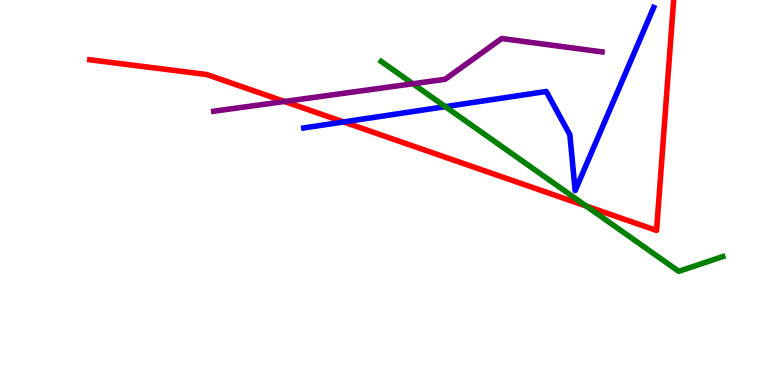[{'lines': ['blue', 'red'], 'intersections': [{'x': 4.43, 'y': 6.83}]}, {'lines': ['green', 'red'], 'intersections': [{'x': 7.56, 'y': 4.65}]}, {'lines': ['purple', 'red'], 'intersections': [{'x': 3.67, 'y': 7.36}]}, {'lines': ['blue', 'green'], 'intersections': [{'x': 5.75, 'y': 7.23}]}, {'lines': ['blue', 'purple'], 'intersections': []}, {'lines': ['green', 'purple'], 'intersections': [{'x': 5.33, 'y': 7.82}]}]